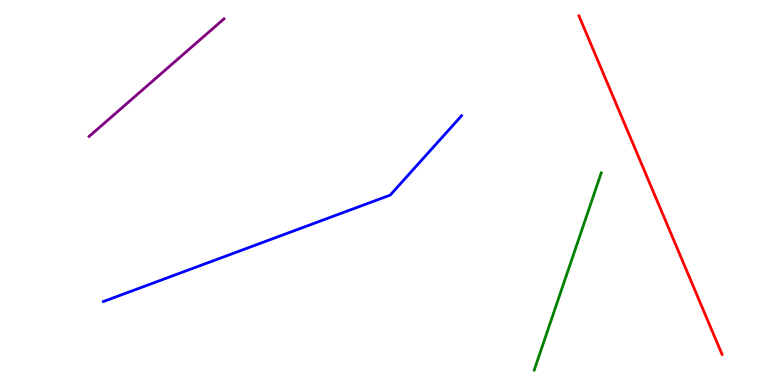[{'lines': ['blue', 'red'], 'intersections': []}, {'lines': ['green', 'red'], 'intersections': []}, {'lines': ['purple', 'red'], 'intersections': []}, {'lines': ['blue', 'green'], 'intersections': []}, {'lines': ['blue', 'purple'], 'intersections': []}, {'lines': ['green', 'purple'], 'intersections': []}]